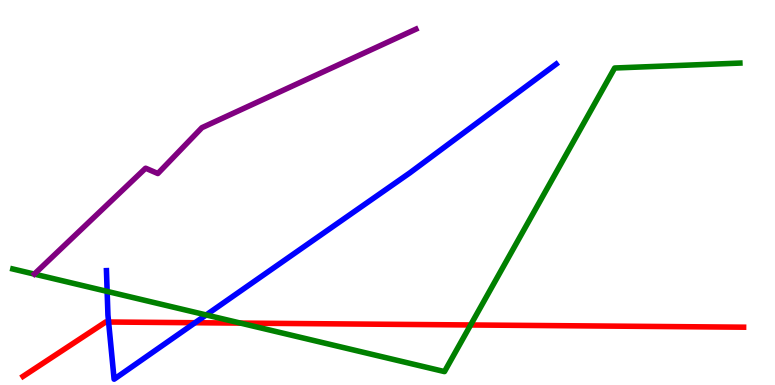[{'lines': ['blue', 'red'], 'intersections': [{'x': 1.4, 'y': 1.64}, {'x': 2.52, 'y': 1.62}]}, {'lines': ['green', 'red'], 'intersections': [{'x': 3.1, 'y': 1.61}, {'x': 6.07, 'y': 1.56}]}, {'lines': ['purple', 'red'], 'intersections': []}, {'lines': ['blue', 'green'], 'intersections': [{'x': 1.38, 'y': 2.43}, {'x': 2.66, 'y': 1.82}]}, {'lines': ['blue', 'purple'], 'intersections': []}, {'lines': ['green', 'purple'], 'intersections': []}]